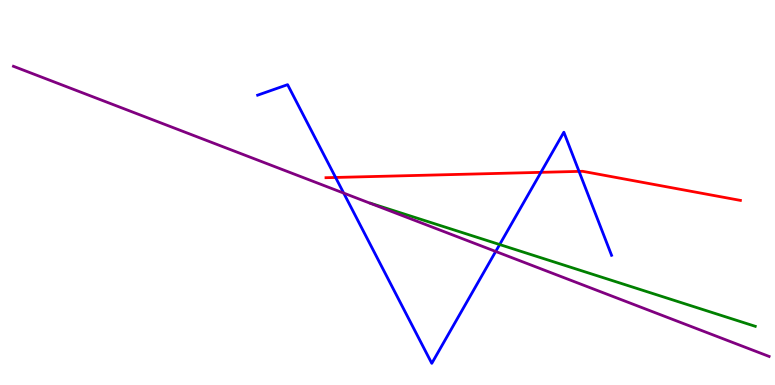[{'lines': ['blue', 'red'], 'intersections': [{'x': 4.33, 'y': 5.39}, {'x': 6.98, 'y': 5.52}, {'x': 7.47, 'y': 5.55}]}, {'lines': ['green', 'red'], 'intersections': []}, {'lines': ['purple', 'red'], 'intersections': []}, {'lines': ['blue', 'green'], 'intersections': [{'x': 6.45, 'y': 3.65}]}, {'lines': ['blue', 'purple'], 'intersections': [{'x': 4.43, 'y': 4.98}, {'x': 6.4, 'y': 3.47}]}, {'lines': ['green', 'purple'], 'intersections': []}]